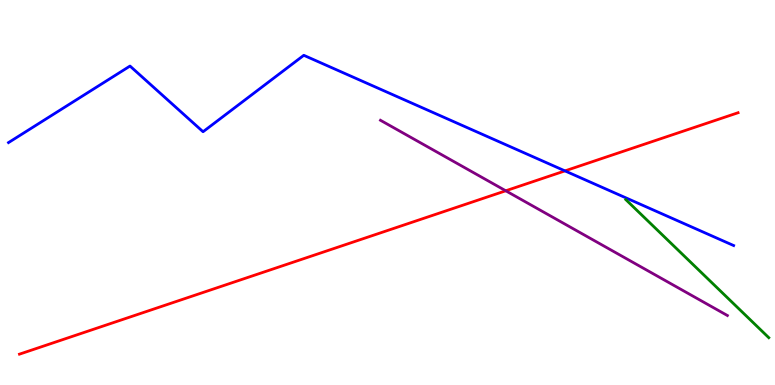[{'lines': ['blue', 'red'], 'intersections': [{'x': 7.29, 'y': 5.56}]}, {'lines': ['green', 'red'], 'intersections': []}, {'lines': ['purple', 'red'], 'intersections': [{'x': 6.53, 'y': 5.04}]}, {'lines': ['blue', 'green'], 'intersections': []}, {'lines': ['blue', 'purple'], 'intersections': []}, {'lines': ['green', 'purple'], 'intersections': []}]